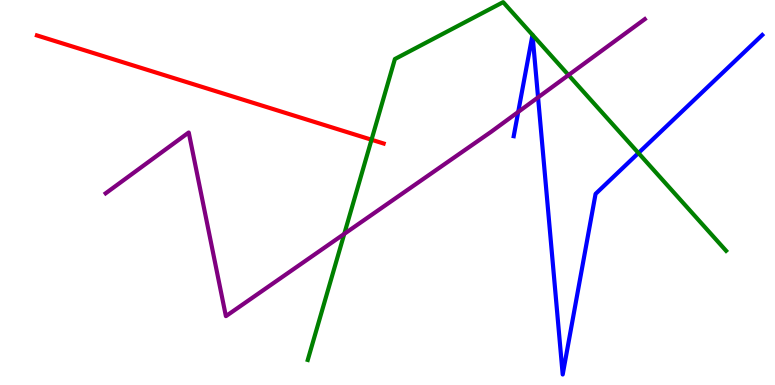[{'lines': ['blue', 'red'], 'intersections': []}, {'lines': ['green', 'red'], 'intersections': [{'x': 4.79, 'y': 6.37}]}, {'lines': ['purple', 'red'], 'intersections': []}, {'lines': ['blue', 'green'], 'intersections': [{'x': 6.87, 'y': 9.09}, {'x': 6.87, 'y': 9.09}, {'x': 8.24, 'y': 6.03}]}, {'lines': ['blue', 'purple'], 'intersections': [{'x': 6.69, 'y': 7.09}, {'x': 6.94, 'y': 7.47}]}, {'lines': ['green', 'purple'], 'intersections': [{'x': 4.44, 'y': 3.93}, {'x': 7.34, 'y': 8.05}]}]